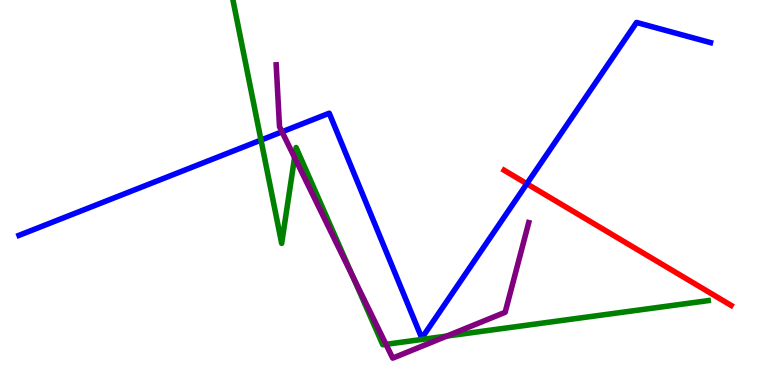[{'lines': ['blue', 'red'], 'intersections': [{'x': 6.8, 'y': 5.23}]}, {'lines': ['green', 'red'], 'intersections': []}, {'lines': ['purple', 'red'], 'intersections': []}, {'lines': ['blue', 'green'], 'intersections': [{'x': 3.37, 'y': 6.36}]}, {'lines': ['blue', 'purple'], 'intersections': [{'x': 3.64, 'y': 6.58}]}, {'lines': ['green', 'purple'], 'intersections': [{'x': 3.8, 'y': 5.91}, {'x': 4.55, 'y': 2.81}, {'x': 4.98, 'y': 1.06}, {'x': 5.77, 'y': 1.27}]}]